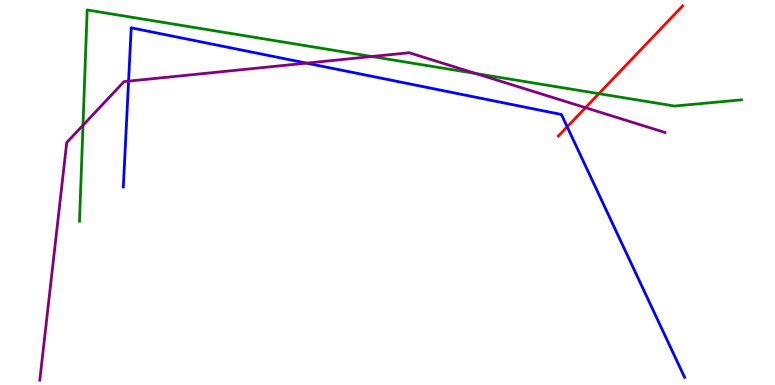[{'lines': ['blue', 'red'], 'intersections': [{'x': 7.32, 'y': 6.71}]}, {'lines': ['green', 'red'], 'intersections': [{'x': 7.73, 'y': 7.57}]}, {'lines': ['purple', 'red'], 'intersections': [{'x': 7.55, 'y': 7.2}]}, {'lines': ['blue', 'green'], 'intersections': []}, {'lines': ['blue', 'purple'], 'intersections': [{'x': 1.66, 'y': 7.89}, {'x': 3.95, 'y': 8.36}]}, {'lines': ['green', 'purple'], 'intersections': [{'x': 1.07, 'y': 6.75}, {'x': 4.8, 'y': 8.53}, {'x': 6.14, 'y': 8.09}]}]